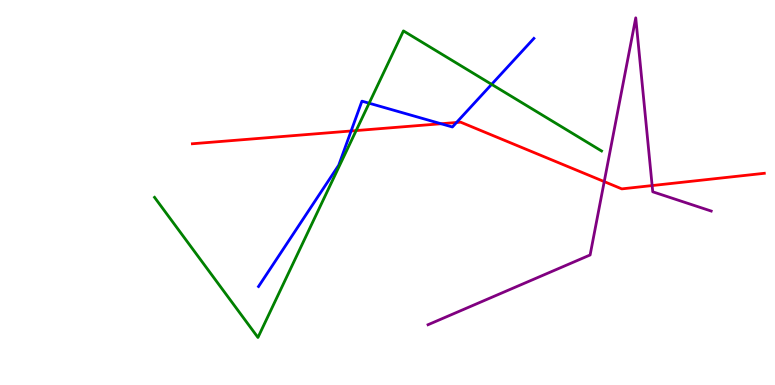[{'lines': ['blue', 'red'], 'intersections': [{'x': 4.53, 'y': 6.6}, {'x': 5.69, 'y': 6.79}, {'x': 5.89, 'y': 6.82}]}, {'lines': ['green', 'red'], 'intersections': [{'x': 4.6, 'y': 6.61}]}, {'lines': ['purple', 'red'], 'intersections': [{'x': 7.8, 'y': 5.28}, {'x': 8.41, 'y': 5.18}]}, {'lines': ['blue', 'green'], 'intersections': [{'x': 4.76, 'y': 7.32}, {'x': 6.34, 'y': 7.81}]}, {'lines': ['blue', 'purple'], 'intersections': []}, {'lines': ['green', 'purple'], 'intersections': []}]